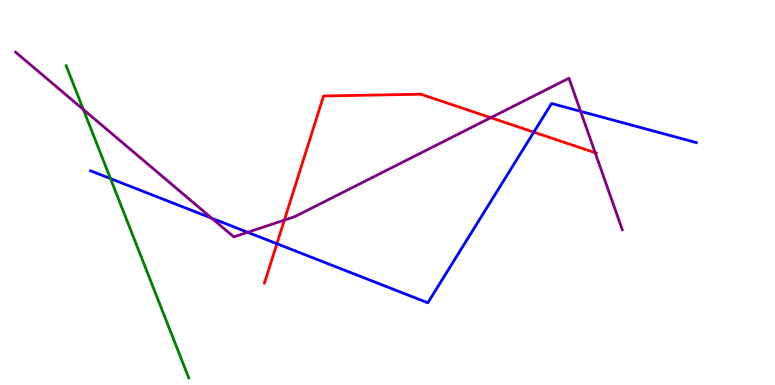[{'lines': ['blue', 'red'], 'intersections': [{'x': 3.57, 'y': 3.67}, {'x': 6.89, 'y': 6.57}]}, {'lines': ['green', 'red'], 'intersections': []}, {'lines': ['purple', 'red'], 'intersections': [{'x': 3.67, 'y': 4.28}, {'x': 6.33, 'y': 6.94}, {'x': 7.68, 'y': 6.03}]}, {'lines': ['blue', 'green'], 'intersections': [{'x': 1.43, 'y': 5.36}]}, {'lines': ['blue', 'purple'], 'intersections': [{'x': 2.73, 'y': 4.33}, {'x': 3.2, 'y': 3.97}, {'x': 7.49, 'y': 7.11}]}, {'lines': ['green', 'purple'], 'intersections': [{'x': 1.08, 'y': 7.15}]}]